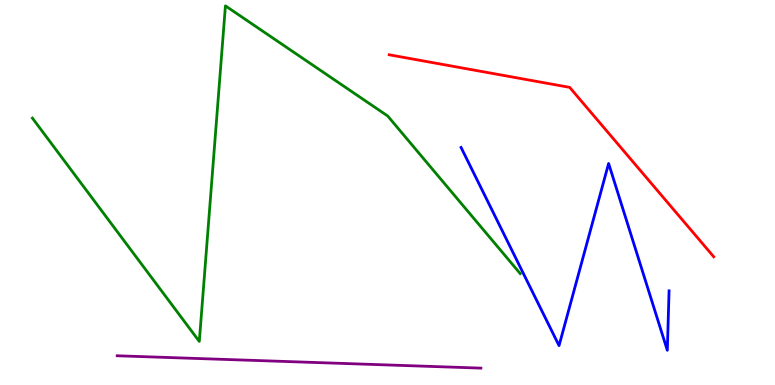[{'lines': ['blue', 'red'], 'intersections': []}, {'lines': ['green', 'red'], 'intersections': []}, {'lines': ['purple', 'red'], 'intersections': []}, {'lines': ['blue', 'green'], 'intersections': []}, {'lines': ['blue', 'purple'], 'intersections': []}, {'lines': ['green', 'purple'], 'intersections': []}]